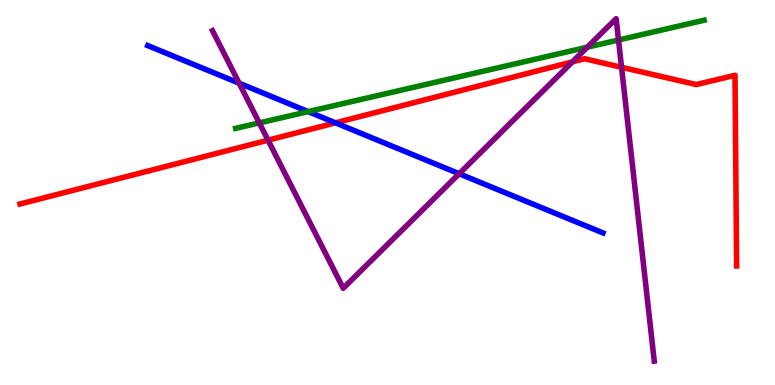[{'lines': ['blue', 'red'], 'intersections': [{'x': 4.33, 'y': 6.81}]}, {'lines': ['green', 'red'], 'intersections': []}, {'lines': ['purple', 'red'], 'intersections': [{'x': 3.46, 'y': 6.36}, {'x': 7.39, 'y': 8.39}, {'x': 8.02, 'y': 8.25}]}, {'lines': ['blue', 'green'], 'intersections': [{'x': 3.98, 'y': 7.1}]}, {'lines': ['blue', 'purple'], 'intersections': [{'x': 3.09, 'y': 7.84}, {'x': 5.92, 'y': 5.49}]}, {'lines': ['green', 'purple'], 'intersections': [{'x': 3.35, 'y': 6.81}, {'x': 7.58, 'y': 8.77}, {'x': 7.98, 'y': 8.96}]}]